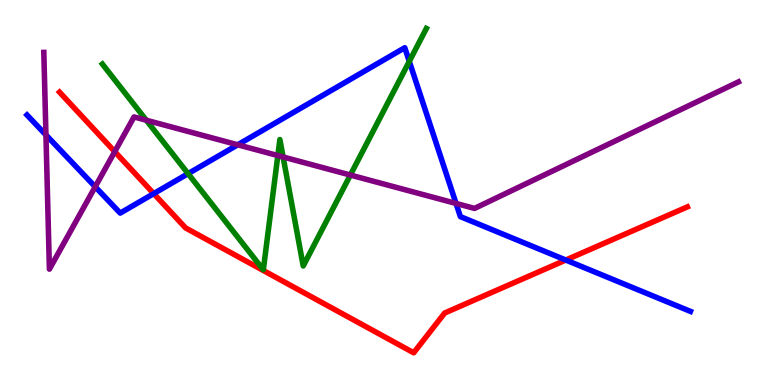[{'lines': ['blue', 'red'], 'intersections': [{'x': 1.98, 'y': 4.97}, {'x': 7.3, 'y': 3.25}]}, {'lines': ['green', 'red'], 'intersections': []}, {'lines': ['purple', 'red'], 'intersections': [{'x': 1.48, 'y': 6.06}]}, {'lines': ['blue', 'green'], 'intersections': [{'x': 2.43, 'y': 5.49}, {'x': 5.28, 'y': 8.41}]}, {'lines': ['blue', 'purple'], 'intersections': [{'x': 0.593, 'y': 6.5}, {'x': 1.23, 'y': 5.15}, {'x': 3.07, 'y': 6.24}, {'x': 5.88, 'y': 4.72}]}, {'lines': ['green', 'purple'], 'intersections': [{'x': 1.89, 'y': 6.88}, {'x': 3.58, 'y': 5.96}, {'x': 3.65, 'y': 5.92}, {'x': 4.52, 'y': 5.45}]}]